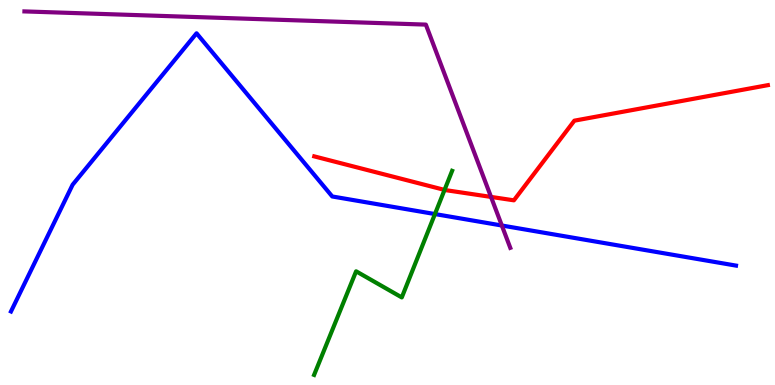[{'lines': ['blue', 'red'], 'intersections': []}, {'lines': ['green', 'red'], 'intersections': [{'x': 5.74, 'y': 5.07}]}, {'lines': ['purple', 'red'], 'intersections': [{'x': 6.34, 'y': 4.89}]}, {'lines': ['blue', 'green'], 'intersections': [{'x': 5.61, 'y': 4.44}]}, {'lines': ['blue', 'purple'], 'intersections': [{'x': 6.48, 'y': 4.14}]}, {'lines': ['green', 'purple'], 'intersections': []}]